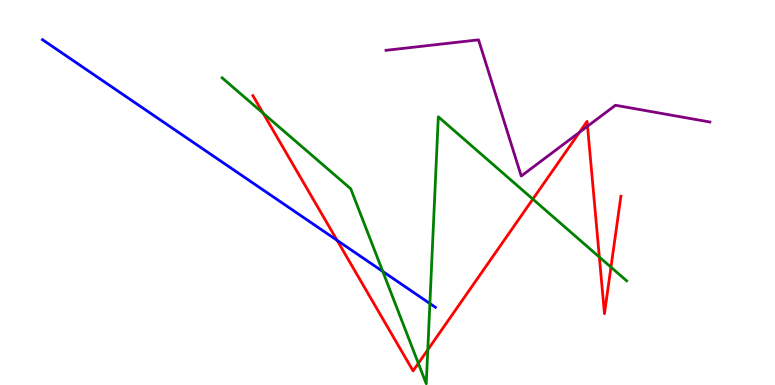[{'lines': ['blue', 'red'], 'intersections': [{'x': 4.35, 'y': 3.76}]}, {'lines': ['green', 'red'], 'intersections': [{'x': 3.4, 'y': 7.06}, {'x': 5.4, 'y': 0.563}, {'x': 5.52, 'y': 0.915}, {'x': 6.88, 'y': 4.83}, {'x': 7.73, 'y': 3.32}, {'x': 7.88, 'y': 3.06}]}, {'lines': ['purple', 'red'], 'intersections': [{'x': 7.48, 'y': 6.56}, {'x': 7.58, 'y': 6.72}]}, {'lines': ['blue', 'green'], 'intersections': [{'x': 4.94, 'y': 2.95}, {'x': 5.55, 'y': 2.12}]}, {'lines': ['blue', 'purple'], 'intersections': []}, {'lines': ['green', 'purple'], 'intersections': []}]